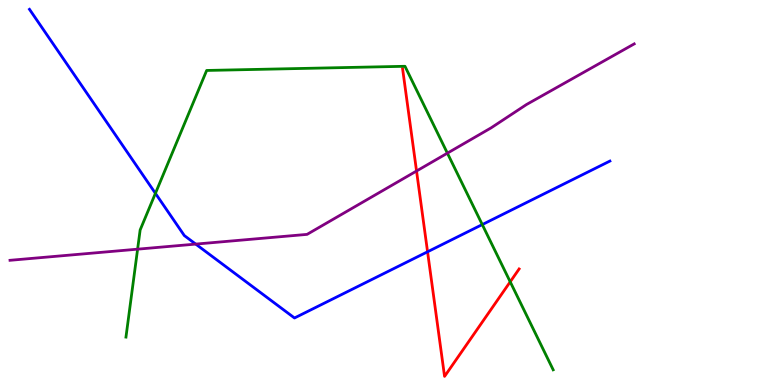[{'lines': ['blue', 'red'], 'intersections': [{'x': 5.52, 'y': 3.46}]}, {'lines': ['green', 'red'], 'intersections': [{'x': 6.58, 'y': 2.68}]}, {'lines': ['purple', 'red'], 'intersections': [{'x': 5.37, 'y': 5.56}]}, {'lines': ['blue', 'green'], 'intersections': [{'x': 2.01, 'y': 4.98}, {'x': 6.22, 'y': 4.17}]}, {'lines': ['blue', 'purple'], 'intersections': [{'x': 2.53, 'y': 3.66}]}, {'lines': ['green', 'purple'], 'intersections': [{'x': 1.78, 'y': 3.53}, {'x': 5.77, 'y': 6.02}]}]